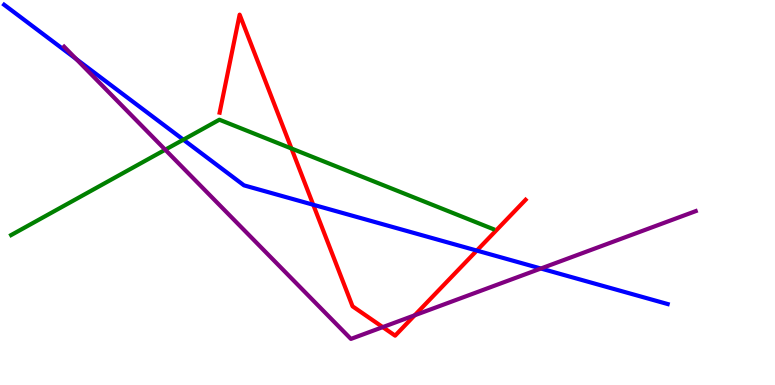[{'lines': ['blue', 'red'], 'intersections': [{'x': 4.04, 'y': 4.68}, {'x': 6.15, 'y': 3.49}]}, {'lines': ['green', 'red'], 'intersections': [{'x': 3.76, 'y': 6.14}]}, {'lines': ['purple', 'red'], 'intersections': [{'x': 4.94, 'y': 1.5}, {'x': 5.35, 'y': 1.81}]}, {'lines': ['blue', 'green'], 'intersections': [{'x': 2.37, 'y': 6.37}]}, {'lines': ['blue', 'purple'], 'intersections': [{'x': 0.983, 'y': 8.47}, {'x': 6.98, 'y': 3.03}]}, {'lines': ['green', 'purple'], 'intersections': [{'x': 2.13, 'y': 6.11}]}]